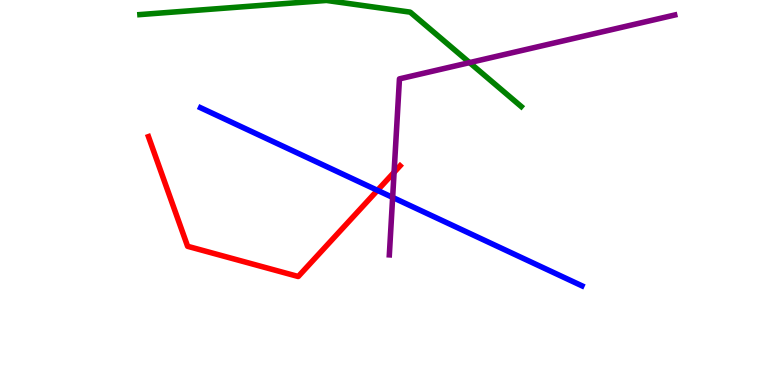[{'lines': ['blue', 'red'], 'intersections': [{'x': 4.87, 'y': 5.06}]}, {'lines': ['green', 'red'], 'intersections': []}, {'lines': ['purple', 'red'], 'intersections': [{'x': 5.08, 'y': 5.52}]}, {'lines': ['blue', 'green'], 'intersections': []}, {'lines': ['blue', 'purple'], 'intersections': [{'x': 5.07, 'y': 4.87}]}, {'lines': ['green', 'purple'], 'intersections': [{'x': 6.06, 'y': 8.37}]}]